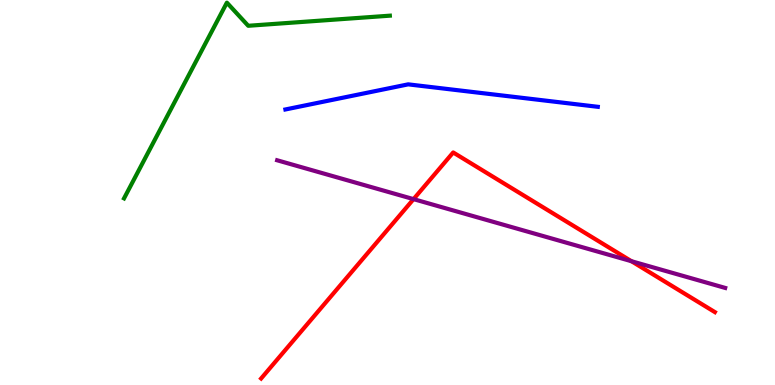[{'lines': ['blue', 'red'], 'intersections': []}, {'lines': ['green', 'red'], 'intersections': []}, {'lines': ['purple', 'red'], 'intersections': [{'x': 5.34, 'y': 4.83}, {'x': 8.15, 'y': 3.22}]}, {'lines': ['blue', 'green'], 'intersections': []}, {'lines': ['blue', 'purple'], 'intersections': []}, {'lines': ['green', 'purple'], 'intersections': []}]